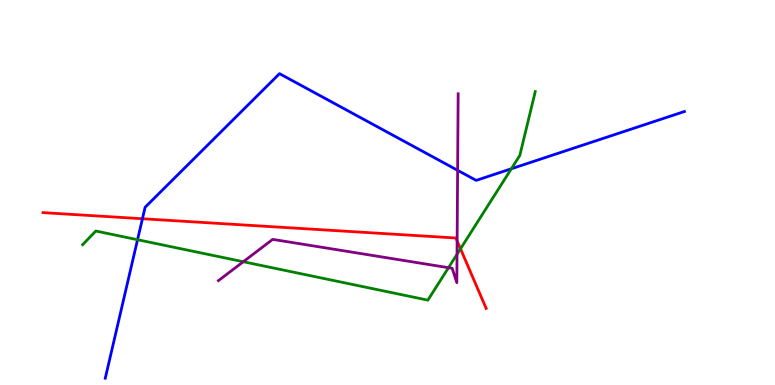[{'lines': ['blue', 'red'], 'intersections': [{'x': 1.84, 'y': 4.32}]}, {'lines': ['green', 'red'], 'intersections': [{'x': 5.94, 'y': 3.54}]}, {'lines': ['purple', 'red'], 'intersections': [{'x': 5.9, 'y': 3.74}]}, {'lines': ['blue', 'green'], 'intersections': [{'x': 1.77, 'y': 3.77}, {'x': 6.6, 'y': 5.62}]}, {'lines': ['blue', 'purple'], 'intersections': [{'x': 5.9, 'y': 5.58}]}, {'lines': ['green', 'purple'], 'intersections': [{'x': 3.14, 'y': 3.2}, {'x': 5.79, 'y': 3.05}, {'x': 5.9, 'y': 3.4}]}]